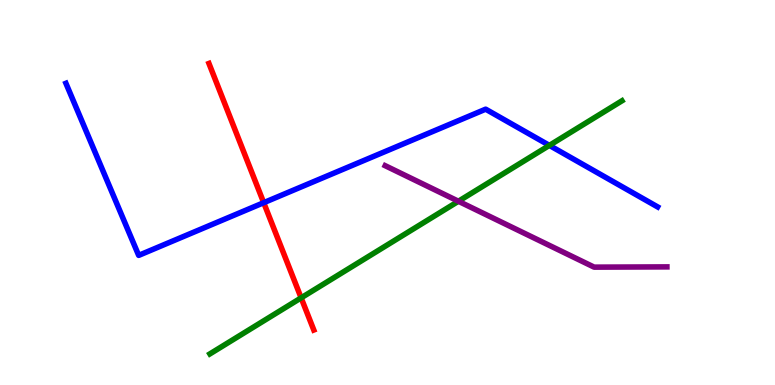[{'lines': ['blue', 'red'], 'intersections': [{'x': 3.4, 'y': 4.74}]}, {'lines': ['green', 'red'], 'intersections': [{'x': 3.89, 'y': 2.26}]}, {'lines': ['purple', 'red'], 'intersections': []}, {'lines': ['blue', 'green'], 'intersections': [{'x': 7.09, 'y': 6.22}]}, {'lines': ['blue', 'purple'], 'intersections': []}, {'lines': ['green', 'purple'], 'intersections': [{'x': 5.92, 'y': 4.77}]}]